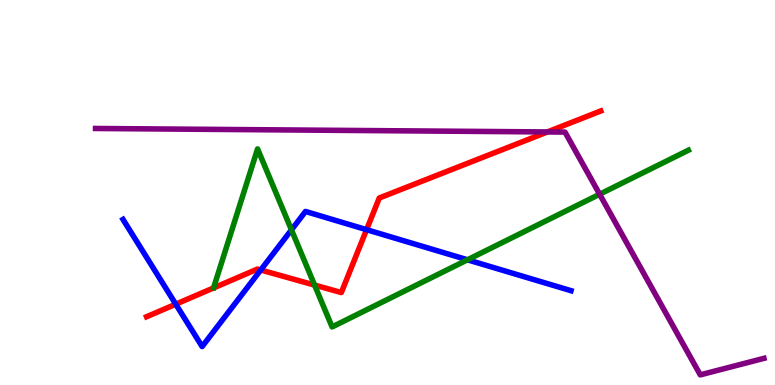[{'lines': ['blue', 'red'], 'intersections': [{'x': 2.27, 'y': 2.1}, {'x': 3.36, 'y': 2.99}, {'x': 4.73, 'y': 4.03}]}, {'lines': ['green', 'red'], 'intersections': [{'x': 4.06, 'y': 2.6}]}, {'lines': ['purple', 'red'], 'intersections': [{'x': 7.06, 'y': 6.57}]}, {'lines': ['blue', 'green'], 'intersections': [{'x': 3.76, 'y': 4.03}, {'x': 6.03, 'y': 3.25}]}, {'lines': ['blue', 'purple'], 'intersections': []}, {'lines': ['green', 'purple'], 'intersections': [{'x': 7.74, 'y': 4.95}]}]